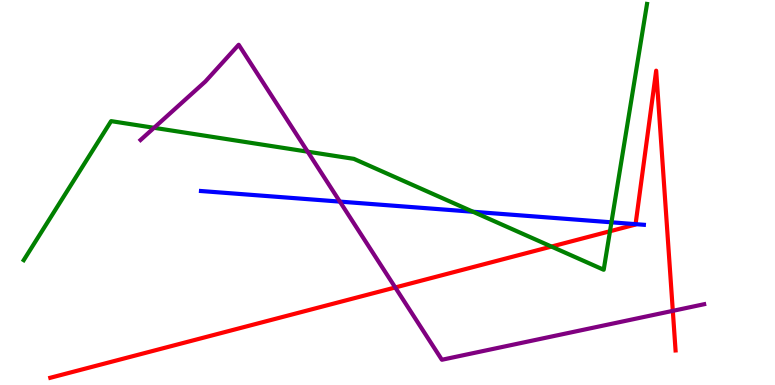[{'lines': ['blue', 'red'], 'intersections': [{'x': 8.2, 'y': 4.18}]}, {'lines': ['green', 'red'], 'intersections': [{'x': 7.12, 'y': 3.6}, {'x': 7.87, 'y': 3.99}]}, {'lines': ['purple', 'red'], 'intersections': [{'x': 5.1, 'y': 2.53}, {'x': 8.68, 'y': 1.93}]}, {'lines': ['blue', 'green'], 'intersections': [{'x': 6.1, 'y': 4.5}, {'x': 7.89, 'y': 4.23}]}, {'lines': ['blue', 'purple'], 'intersections': [{'x': 4.39, 'y': 4.76}]}, {'lines': ['green', 'purple'], 'intersections': [{'x': 1.99, 'y': 6.68}, {'x': 3.97, 'y': 6.06}]}]